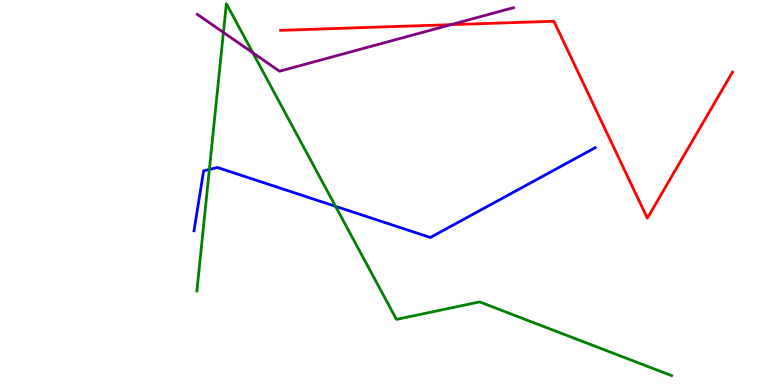[{'lines': ['blue', 'red'], 'intersections': []}, {'lines': ['green', 'red'], 'intersections': []}, {'lines': ['purple', 'red'], 'intersections': [{'x': 5.82, 'y': 9.36}]}, {'lines': ['blue', 'green'], 'intersections': [{'x': 2.7, 'y': 5.6}, {'x': 4.33, 'y': 4.64}]}, {'lines': ['blue', 'purple'], 'intersections': []}, {'lines': ['green', 'purple'], 'intersections': [{'x': 2.88, 'y': 9.16}, {'x': 3.26, 'y': 8.63}]}]